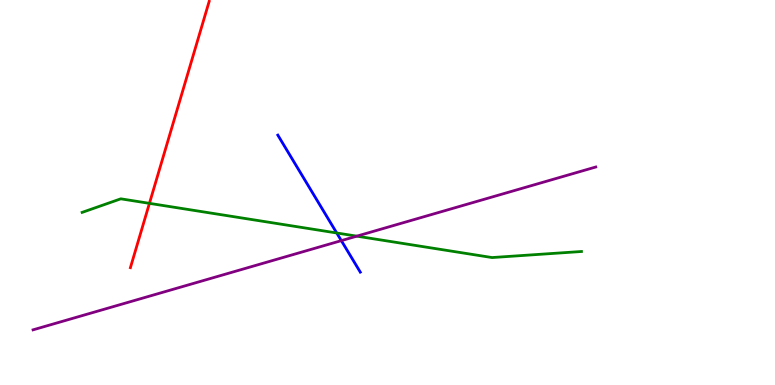[{'lines': ['blue', 'red'], 'intersections': []}, {'lines': ['green', 'red'], 'intersections': [{'x': 1.93, 'y': 4.72}]}, {'lines': ['purple', 'red'], 'intersections': []}, {'lines': ['blue', 'green'], 'intersections': [{'x': 4.34, 'y': 3.95}]}, {'lines': ['blue', 'purple'], 'intersections': [{'x': 4.4, 'y': 3.75}]}, {'lines': ['green', 'purple'], 'intersections': [{'x': 4.6, 'y': 3.87}]}]